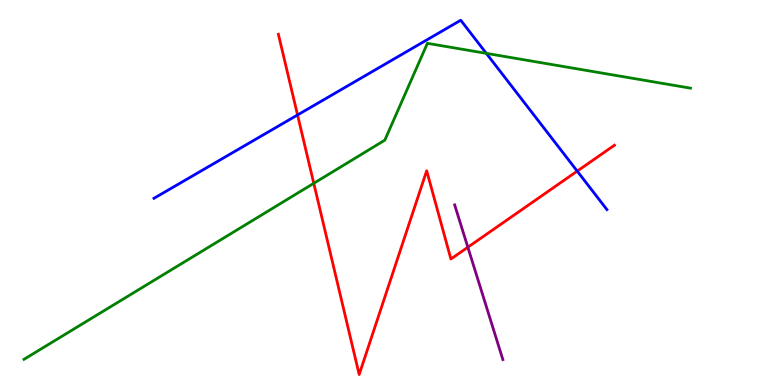[{'lines': ['blue', 'red'], 'intersections': [{'x': 3.84, 'y': 7.01}, {'x': 7.45, 'y': 5.56}]}, {'lines': ['green', 'red'], 'intersections': [{'x': 4.05, 'y': 5.24}]}, {'lines': ['purple', 'red'], 'intersections': [{'x': 6.04, 'y': 3.58}]}, {'lines': ['blue', 'green'], 'intersections': [{'x': 6.28, 'y': 8.61}]}, {'lines': ['blue', 'purple'], 'intersections': []}, {'lines': ['green', 'purple'], 'intersections': []}]